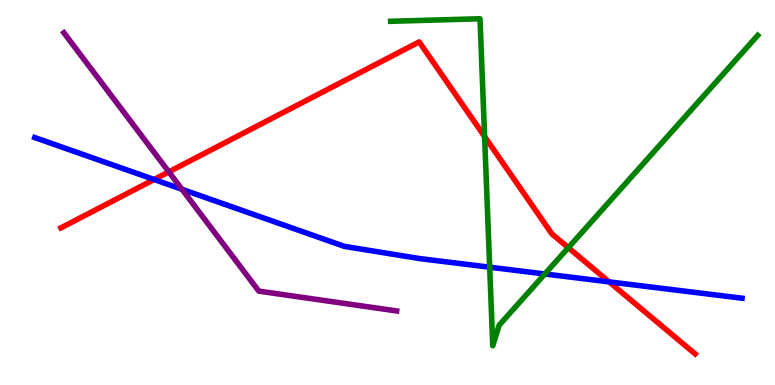[{'lines': ['blue', 'red'], 'intersections': [{'x': 1.99, 'y': 5.34}, {'x': 7.86, 'y': 2.68}]}, {'lines': ['green', 'red'], 'intersections': [{'x': 6.25, 'y': 6.45}, {'x': 7.33, 'y': 3.57}]}, {'lines': ['purple', 'red'], 'intersections': [{'x': 2.18, 'y': 5.54}]}, {'lines': ['blue', 'green'], 'intersections': [{'x': 6.32, 'y': 3.06}, {'x': 7.03, 'y': 2.88}]}, {'lines': ['blue', 'purple'], 'intersections': [{'x': 2.35, 'y': 5.08}]}, {'lines': ['green', 'purple'], 'intersections': []}]